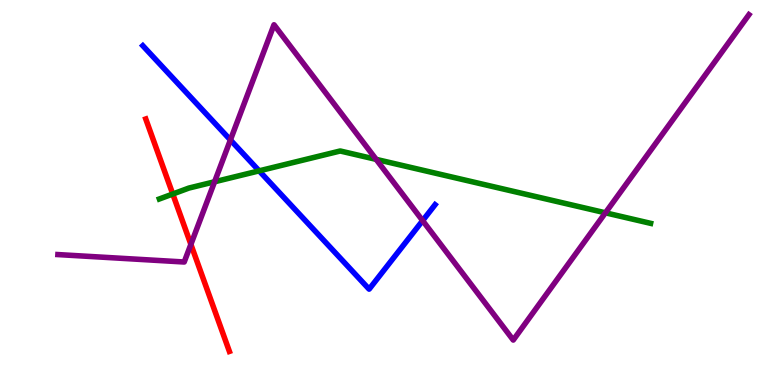[{'lines': ['blue', 'red'], 'intersections': []}, {'lines': ['green', 'red'], 'intersections': [{'x': 2.23, 'y': 4.96}]}, {'lines': ['purple', 'red'], 'intersections': [{'x': 2.46, 'y': 3.65}]}, {'lines': ['blue', 'green'], 'intersections': [{'x': 3.34, 'y': 5.56}]}, {'lines': ['blue', 'purple'], 'intersections': [{'x': 2.97, 'y': 6.36}, {'x': 5.45, 'y': 4.27}]}, {'lines': ['green', 'purple'], 'intersections': [{'x': 2.77, 'y': 5.28}, {'x': 4.85, 'y': 5.86}, {'x': 7.81, 'y': 4.47}]}]